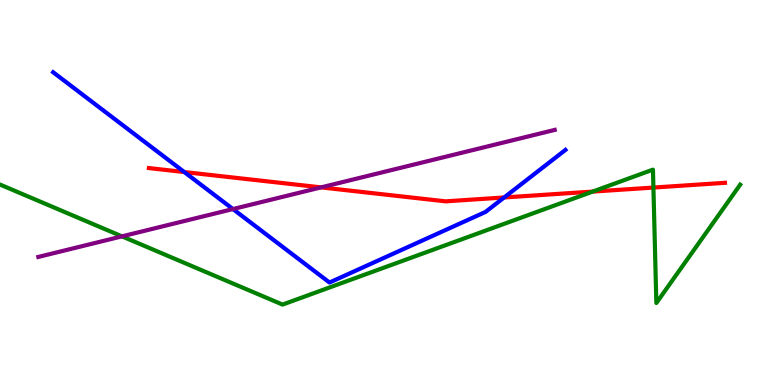[{'lines': ['blue', 'red'], 'intersections': [{'x': 2.38, 'y': 5.53}, {'x': 6.51, 'y': 4.87}]}, {'lines': ['green', 'red'], 'intersections': [{'x': 7.65, 'y': 5.02}, {'x': 8.43, 'y': 5.13}]}, {'lines': ['purple', 'red'], 'intersections': [{'x': 4.14, 'y': 5.13}]}, {'lines': ['blue', 'green'], 'intersections': []}, {'lines': ['blue', 'purple'], 'intersections': [{'x': 3.01, 'y': 4.57}]}, {'lines': ['green', 'purple'], 'intersections': [{'x': 1.57, 'y': 3.86}]}]